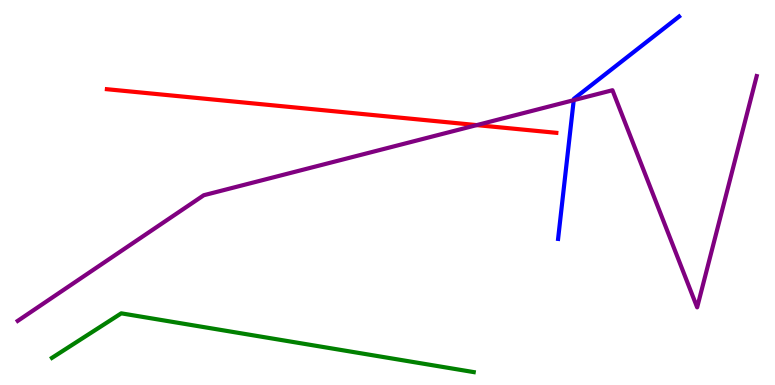[{'lines': ['blue', 'red'], 'intersections': []}, {'lines': ['green', 'red'], 'intersections': []}, {'lines': ['purple', 'red'], 'intersections': [{'x': 6.15, 'y': 6.75}]}, {'lines': ['blue', 'green'], 'intersections': []}, {'lines': ['blue', 'purple'], 'intersections': [{'x': 7.4, 'y': 7.4}]}, {'lines': ['green', 'purple'], 'intersections': []}]